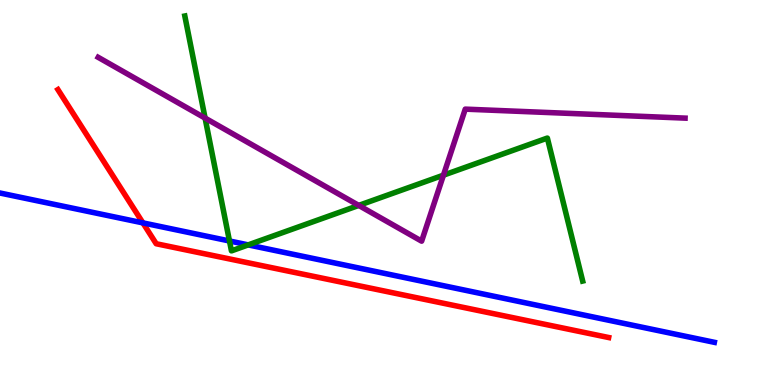[{'lines': ['blue', 'red'], 'intersections': [{'x': 1.84, 'y': 4.21}]}, {'lines': ['green', 'red'], 'intersections': []}, {'lines': ['purple', 'red'], 'intersections': []}, {'lines': ['blue', 'green'], 'intersections': [{'x': 2.96, 'y': 3.74}, {'x': 3.2, 'y': 3.64}]}, {'lines': ['blue', 'purple'], 'intersections': []}, {'lines': ['green', 'purple'], 'intersections': [{'x': 2.65, 'y': 6.93}, {'x': 4.63, 'y': 4.66}, {'x': 5.72, 'y': 5.45}]}]